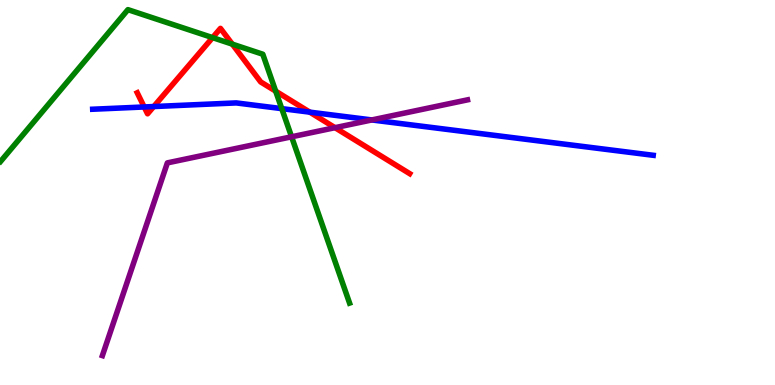[{'lines': ['blue', 'red'], 'intersections': [{'x': 1.86, 'y': 7.22}, {'x': 1.98, 'y': 7.23}, {'x': 4.0, 'y': 7.09}]}, {'lines': ['green', 'red'], 'intersections': [{'x': 2.74, 'y': 9.02}, {'x': 3.0, 'y': 8.85}, {'x': 3.56, 'y': 7.63}]}, {'lines': ['purple', 'red'], 'intersections': [{'x': 4.32, 'y': 6.68}]}, {'lines': ['blue', 'green'], 'intersections': [{'x': 3.64, 'y': 7.18}]}, {'lines': ['blue', 'purple'], 'intersections': [{'x': 4.8, 'y': 6.88}]}, {'lines': ['green', 'purple'], 'intersections': [{'x': 3.76, 'y': 6.45}]}]